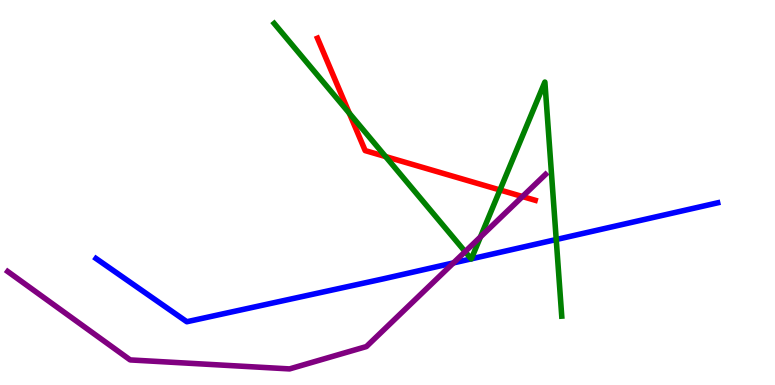[{'lines': ['blue', 'red'], 'intersections': []}, {'lines': ['green', 'red'], 'intersections': [{'x': 4.51, 'y': 7.06}, {'x': 4.98, 'y': 5.93}, {'x': 6.45, 'y': 5.07}]}, {'lines': ['purple', 'red'], 'intersections': [{'x': 6.74, 'y': 4.89}]}, {'lines': ['blue', 'green'], 'intersections': [{'x': 6.08, 'y': 3.28}, {'x': 6.08, 'y': 3.28}, {'x': 7.18, 'y': 3.78}]}, {'lines': ['blue', 'purple'], 'intersections': [{'x': 5.85, 'y': 3.17}]}, {'lines': ['green', 'purple'], 'intersections': [{'x': 6.0, 'y': 3.46}, {'x': 6.2, 'y': 3.85}]}]